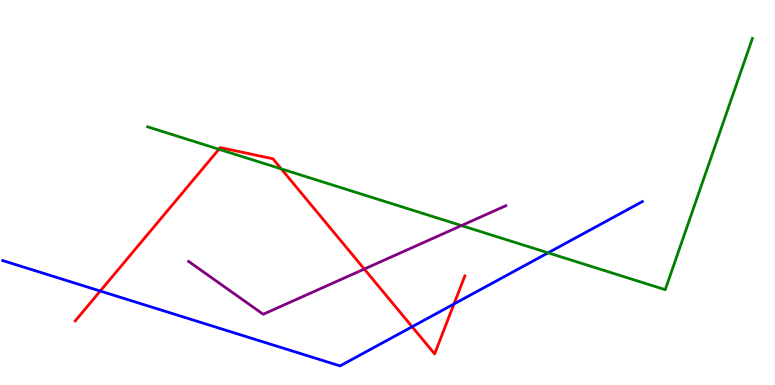[{'lines': ['blue', 'red'], 'intersections': [{'x': 1.29, 'y': 2.44}, {'x': 5.32, 'y': 1.51}, {'x': 5.86, 'y': 2.1}]}, {'lines': ['green', 'red'], 'intersections': [{'x': 2.82, 'y': 6.12}, {'x': 3.63, 'y': 5.61}]}, {'lines': ['purple', 'red'], 'intersections': [{'x': 4.7, 'y': 3.01}]}, {'lines': ['blue', 'green'], 'intersections': [{'x': 7.07, 'y': 3.43}]}, {'lines': ['blue', 'purple'], 'intersections': []}, {'lines': ['green', 'purple'], 'intersections': [{'x': 5.95, 'y': 4.14}]}]